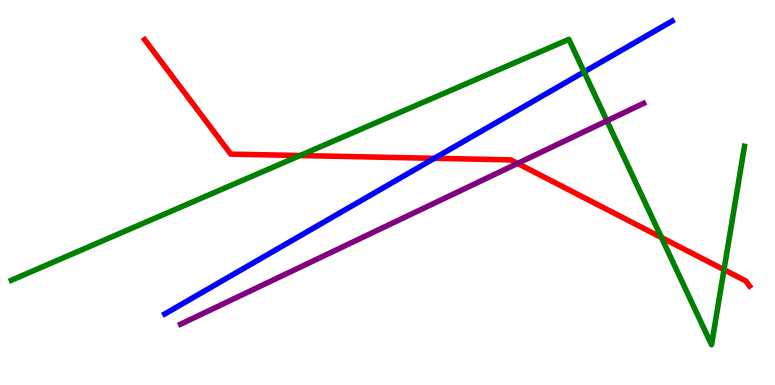[{'lines': ['blue', 'red'], 'intersections': [{'x': 5.61, 'y': 5.89}]}, {'lines': ['green', 'red'], 'intersections': [{'x': 3.87, 'y': 5.96}, {'x': 8.53, 'y': 3.83}, {'x': 9.34, 'y': 2.99}]}, {'lines': ['purple', 'red'], 'intersections': [{'x': 6.68, 'y': 5.75}]}, {'lines': ['blue', 'green'], 'intersections': [{'x': 7.54, 'y': 8.13}]}, {'lines': ['blue', 'purple'], 'intersections': []}, {'lines': ['green', 'purple'], 'intersections': [{'x': 7.83, 'y': 6.86}]}]